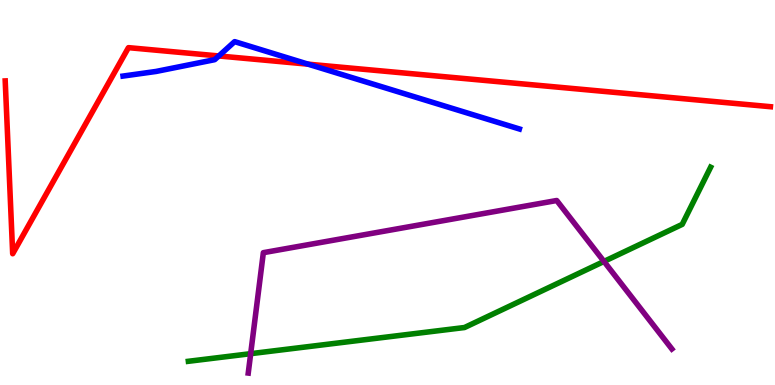[{'lines': ['blue', 'red'], 'intersections': [{'x': 2.82, 'y': 8.55}, {'x': 3.98, 'y': 8.33}]}, {'lines': ['green', 'red'], 'intersections': []}, {'lines': ['purple', 'red'], 'intersections': []}, {'lines': ['blue', 'green'], 'intersections': []}, {'lines': ['blue', 'purple'], 'intersections': []}, {'lines': ['green', 'purple'], 'intersections': [{'x': 3.23, 'y': 0.814}, {'x': 7.79, 'y': 3.21}]}]